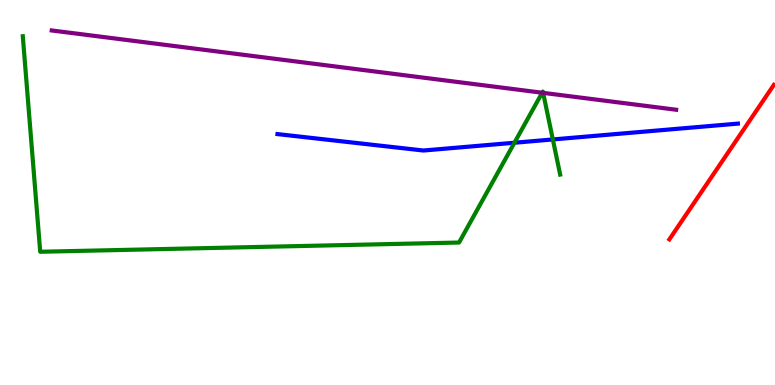[{'lines': ['blue', 'red'], 'intersections': []}, {'lines': ['green', 'red'], 'intersections': []}, {'lines': ['purple', 'red'], 'intersections': []}, {'lines': ['blue', 'green'], 'intersections': [{'x': 6.64, 'y': 6.29}, {'x': 7.13, 'y': 6.38}]}, {'lines': ['blue', 'purple'], 'intersections': []}, {'lines': ['green', 'purple'], 'intersections': [{'x': 7.0, 'y': 7.59}, {'x': 7.01, 'y': 7.59}]}]